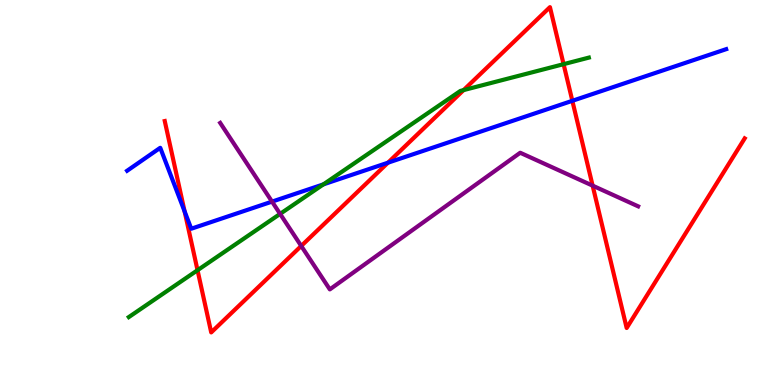[{'lines': ['blue', 'red'], 'intersections': [{'x': 2.38, 'y': 4.51}, {'x': 5.01, 'y': 5.77}, {'x': 7.39, 'y': 7.38}]}, {'lines': ['green', 'red'], 'intersections': [{'x': 2.55, 'y': 2.98}, {'x': 5.98, 'y': 7.66}, {'x': 7.27, 'y': 8.33}]}, {'lines': ['purple', 'red'], 'intersections': [{'x': 3.89, 'y': 3.61}, {'x': 7.65, 'y': 5.18}]}, {'lines': ['blue', 'green'], 'intersections': [{'x': 4.17, 'y': 5.21}]}, {'lines': ['blue', 'purple'], 'intersections': [{'x': 3.51, 'y': 4.76}]}, {'lines': ['green', 'purple'], 'intersections': [{'x': 3.61, 'y': 4.44}]}]